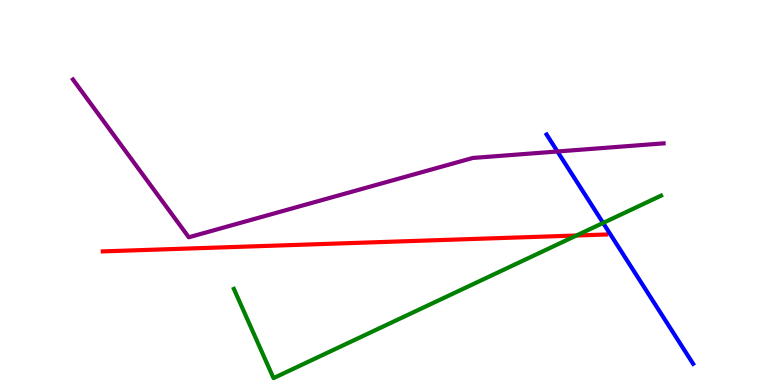[{'lines': ['blue', 'red'], 'intersections': []}, {'lines': ['green', 'red'], 'intersections': [{'x': 7.44, 'y': 3.88}]}, {'lines': ['purple', 'red'], 'intersections': []}, {'lines': ['blue', 'green'], 'intersections': [{'x': 7.78, 'y': 4.21}]}, {'lines': ['blue', 'purple'], 'intersections': [{'x': 7.19, 'y': 6.07}]}, {'lines': ['green', 'purple'], 'intersections': []}]